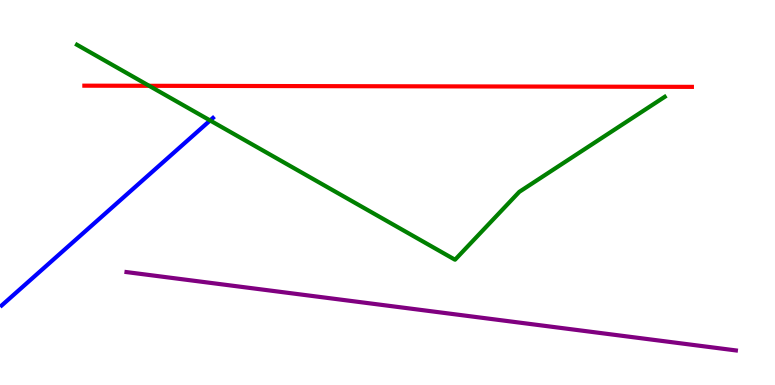[{'lines': ['blue', 'red'], 'intersections': []}, {'lines': ['green', 'red'], 'intersections': [{'x': 1.92, 'y': 7.77}]}, {'lines': ['purple', 'red'], 'intersections': []}, {'lines': ['blue', 'green'], 'intersections': [{'x': 2.71, 'y': 6.87}]}, {'lines': ['blue', 'purple'], 'intersections': []}, {'lines': ['green', 'purple'], 'intersections': []}]